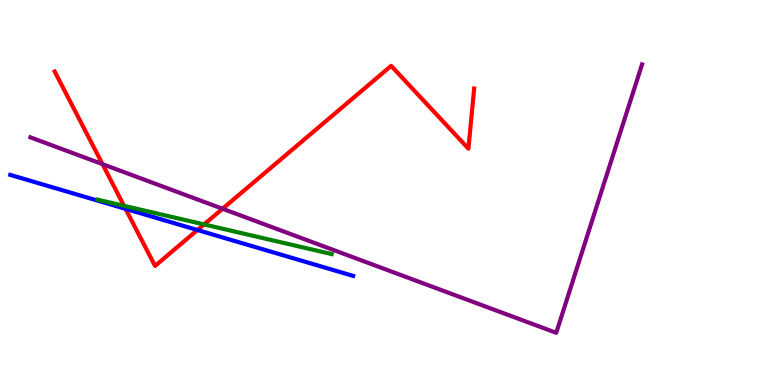[{'lines': ['blue', 'red'], 'intersections': [{'x': 1.62, 'y': 4.58}, {'x': 2.55, 'y': 4.03}]}, {'lines': ['green', 'red'], 'intersections': [{'x': 1.6, 'y': 4.65}, {'x': 2.63, 'y': 4.17}]}, {'lines': ['purple', 'red'], 'intersections': [{'x': 1.32, 'y': 5.74}, {'x': 2.87, 'y': 4.58}]}, {'lines': ['blue', 'green'], 'intersections': []}, {'lines': ['blue', 'purple'], 'intersections': []}, {'lines': ['green', 'purple'], 'intersections': []}]